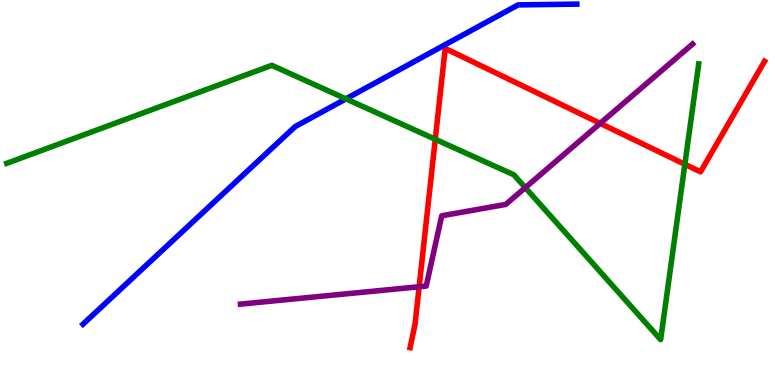[{'lines': ['blue', 'red'], 'intersections': []}, {'lines': ['green', 'red'], 'intersections': [{'x': 5.62, 'y': 6.38}, {'x': 8.84, 'y': 5.73}]}, {'lines': ['purple', 'red'], 'intersections': [{'x': 5.41, 'y': 2.55}, {'x': 7.74, 'y': 6.8}]}, {'lines': ['blue', 'green'], 'intersections': [{'x': 4.46, 'y': 7.43}]}, {'lines': ['blue', 'purple'], 'intersections': []}, {'lines': ['green', 'purple'], 'intersections': [{'x': 6.78, 'y': 5.13}]}]